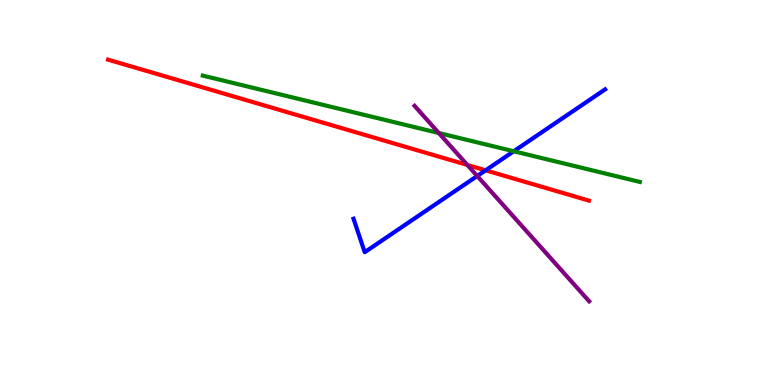[{'lines': ['blue', 'red'], 'intersections': [{'x': 6.27, 'y': 5.58}]}, {'lines': ['green', 'red'], 'intersections': []}, {'lines': ['purple', 'red'], 'intersections': [{'x': 6.03, 'y': 5.72}]}, {'lines': ['blue', 'green'], 'intersections': [{'x': 6.63, 'y': 6.07}]}, {'lines': ['blue', 'purple'], 'intersections': [{'x': 6.16, 'y': 5.43}]}, {'lines': ['green', 'purple'], 'intersections': [{'x': 5.66, 'y': 6.54}]}]